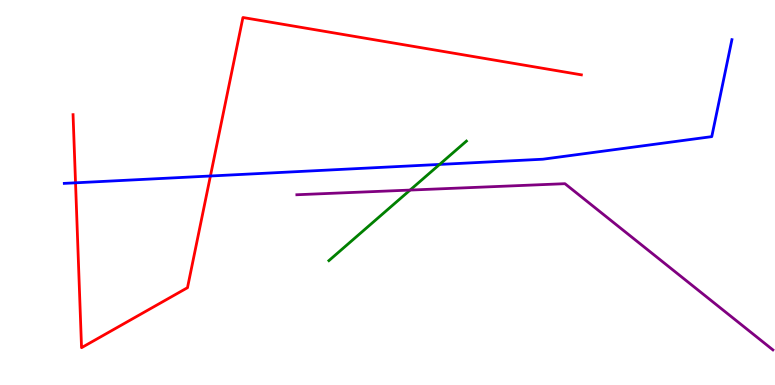[{'lines': ['blue', 'red'], 'intersections': [{'x': 0.975, 'y': 5.25}, {'x': 2.71, 'y': 5.43}]}, {'lines': ['green', 'red'], 'intersections': []}, {'lines': ['purple', 'red'], 'intersections': []}, {'lines': ['blue', 'green'], 'intersections': [{'x': 5.67, 'y': 5.73}]}, {'lines': ['blue', 'purple'], 'intersections': []}, {'lines': ['green', 'purple'], 'intersections': [{'x': 5.29, 'y': 5.06}]}]